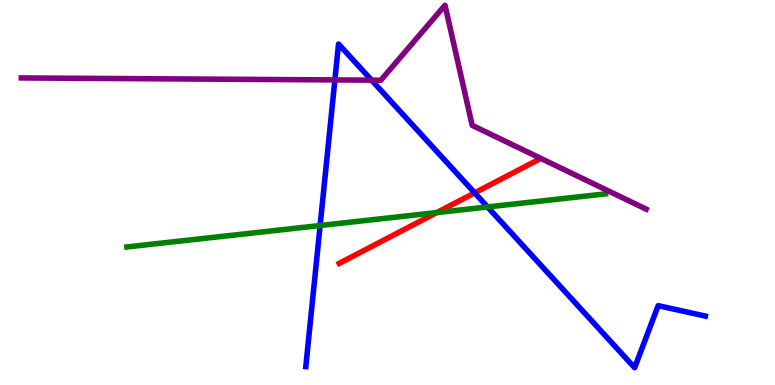[{'lines': ['blue', 'red'], 'intersections': [{'x': 6.12, 'y': 4.99}]}, {'lines': ['green', 'red'], 'intersections': [{'x': 5.64, 'y': 4.48}]}, {'lines': ['purple', 'red'], 'intersections': []}, {'lines': ['blue', 'green'], 'intersections': [{'x': 4.13, 'y': 4.14}, {'x': 6.29, 'y': 4.62}]}, {'lines': ['blue', 'purple'], 'intersections': [{'x': 4.32, 'y': 7.92}, {'x': 4.79, 'y': 7.92}]}, {'lines': ['green', 'purple'], 'intersections': []}]